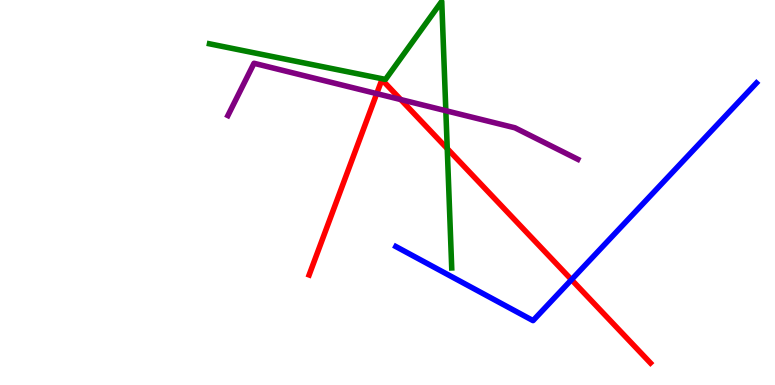[{'lines': ['blue', 'red'], 'intersections': [{'x': 7.37, 'y': 2.74}]}, {'lines': ['green', 'red'], 'intersections': [{'x': 5.77, 'y': 6.14}]}, {'lines': ['purple', 'red'], 'intersections': [{'x': 4.86, 'y': 7.57}, {'x': 5.17, 'y': 7.41}]}, {'lines': ['blue', 'green'], 'intersections': []}, {'lines': ['blue', 'purple'], 'intersections': []}, {'lines': ['green', 'purple'], 'intersections': [{'x': 5.75, 'y': 7.12}]}]